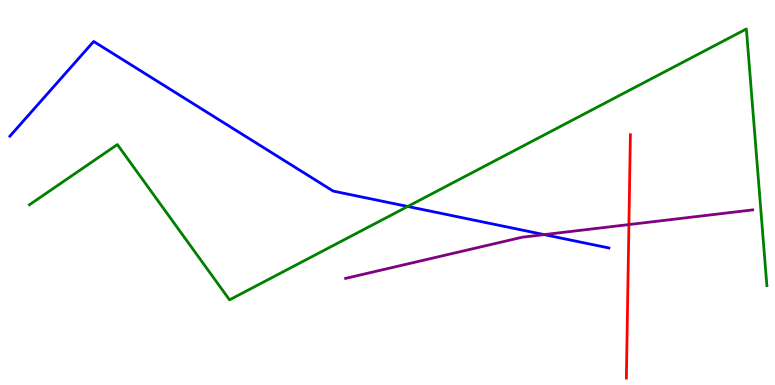[{'lines': ['blue', 'red'], 'intersections': []}, {'lines': ['green', 'red'], 'intersections': []}, {'lines': ['purple', 'red'], 'intersections': [{'x': 8.11, 'y': 4.17}]}, {'lines': ['blue', 'green'], 'intersections': [{'x': 5.26, 'y': 4.64}]}, {'lines': ['blue', 'purple'], 'intersections': [{'x': 7.02, 'y': 3.91}]}, {'lines': ['green', 'purple'], 'intersections': []}]